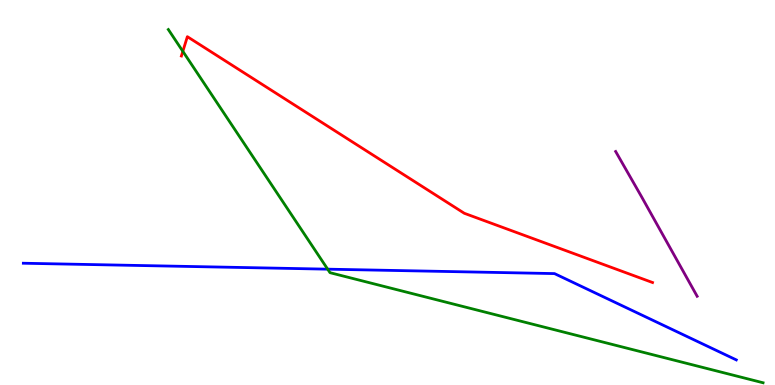[{'lines': ['blue', 'red'], 'intersections': []}, {'lines': ['green', 'red'], 'intersections': [{'x': 2.36, 'y': 8.67}]}, {'lines': ['purple', 'red'], 'intersections': []}, {'lines': ['blue', 'green'], 'intersections': [{'x': 4.23, 'y': 3.01}]}, {'lines': ['blue', 'purple'], 'intersections': []}, {'lines': ['green', 'purple'], 'intersections': []}]